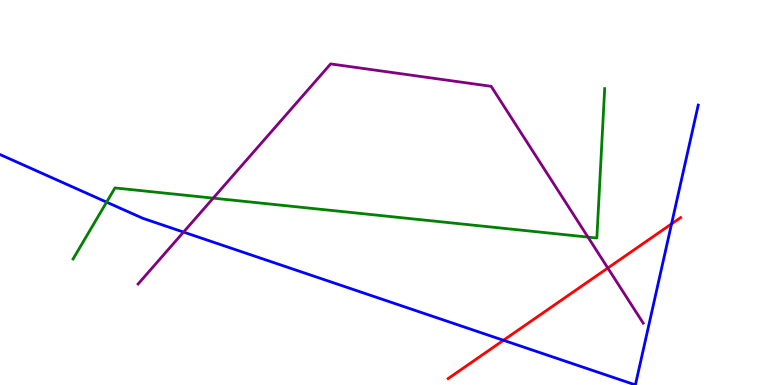[{'lines': ['blue', 'red'], 'intersections': [{'x': 6.5, 'y': 1.16}, {'x': 8.67, 'y': 4.18}]}, {'lines': ['green', 'red'], 'intersections': []}, {'lines': ['purple', 'red'], 'intersections': [{'x': 7.84, 'y': 3.04}]}, {'lines': ['blue', 'green'], 'intersections': [{'x': 1.38, 'y': 4.75}]}, {'lines': ['blue', 'purple'], 'intersections': [{'x': 2.37, 'y': 3.97}]}, {'lines': ['green', 'purple'], 'intersections': [{'x': 2.75, 'y': 4.85}, {'x': 7.59, 'y': 3.84}]}]